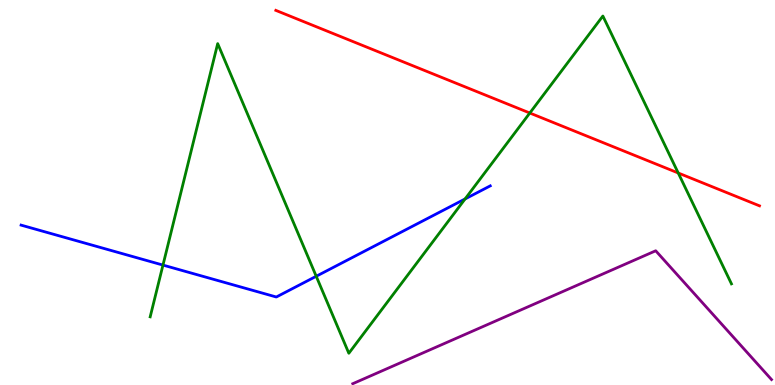[{'lines': ['blue', 'red'], 'intersections': []}, {'lines': ['green', 'red'], 'intersections': [{'x': 6.84, 'y': 7.06}, {'x': 8.75, 'y': 5.51}]}, {'lines': ['purple', 'red'], 'intersections': []}, {'lines': ['blue', 'green'], 'intersections': [{'x': 2.1, 'y': 3.11}, {'x': 4.08, 'y': 2.82}, {'x': 6.0, 'y': 4.83}]}, {'lines': ['blue', 'purple'], 'intersections': []}, {'lines': ['green', 'purple'], 'intersections': []}]